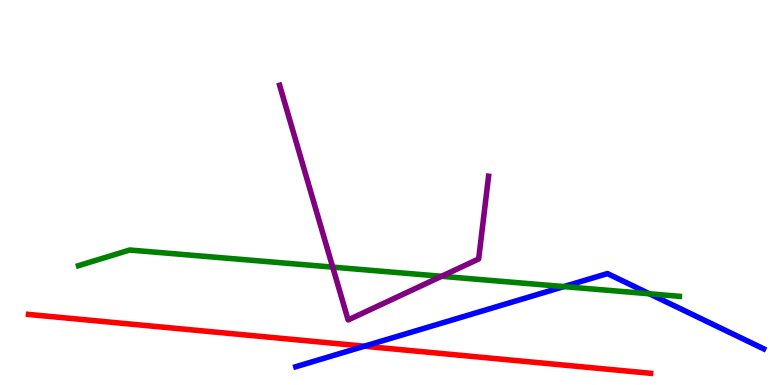[{'lines': ['blue', 'red'], 'intersections': [{'x': 4.7, 'y': 1.01}]}, {'lines': ['green', 'red'], 'intersections': []}, {'lines': ['purple', 'red'], 'intersections': []}, {'lines': ['blue', 'green'], 'intersections': [{'x': 7.28, 'y': 2.56}, {'x': 8.38, 'y': 2.37}]}, {'lines': ['blue', 'purple'], 'intersections': []}, {'lines': ['green', 'purple'], 'intersections': [{'x': 4.29, 'y': 3.06}, {'x': 5.7, 'y': 2.82}]}]